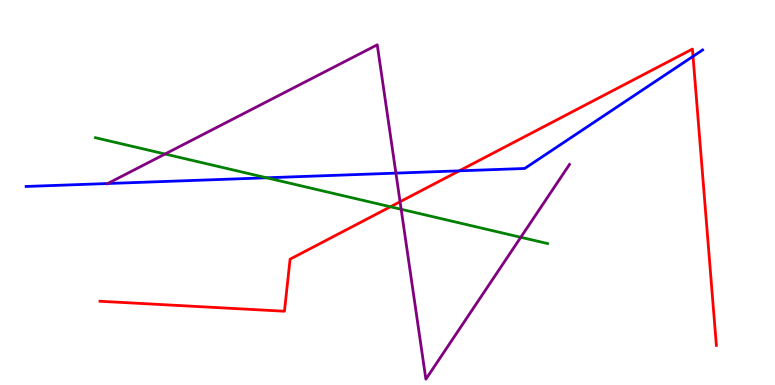[{'lines': ['blue', 'red'], 'intersections': [{'x': 5.93, 'y': 5.56}, {'x': 8.94, 'y': 8.54}]}, {'lines': ['green', 'red'], 'intersections': [{'x': 5.04, 'y': 4.63}]}, {'lines': ['purple', 'red'], 'intersections': [{'x': 5.16, 'y': 4.76}]}, {'lines': ['blue', 'green'], 'intersections': [{'x': 3.44, 'y': 5.38}]}, {'lines': ['blue', 'purple'], 'intersections': [{'x': 1.39, 'y': 5.23}, {'x': 5.11, 'y': 5.5}]}, {'lines': ['green', 'purple'], 'intersections': [{'x': 2.13, 'y': 6.0}, {'x': 5.18, 'y': 4.56}, {'x': 6.72, 'y': 3.84}]}]